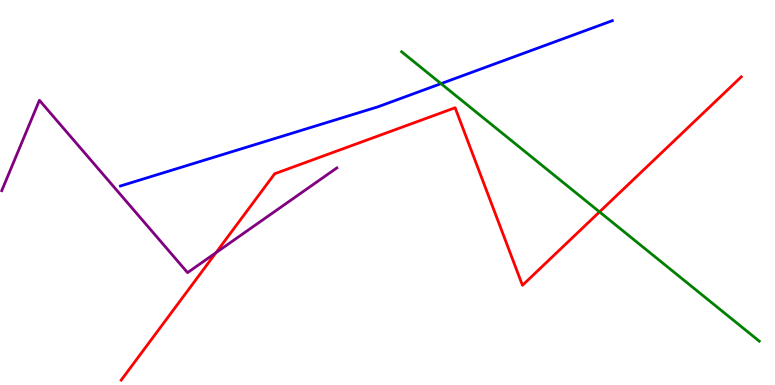[{'lines': ['blue', 'red'], 'intersections': []}, {'lines': ['green', 'red'], 'intersections': [{'x': 7.74, 'y': 4.5}]}, {'lines': ['purple', 'red'], 'intersections': [{'x': 2.79, 'y': 3.44}]}, {'lines': ['blue', 'green'], 'intersections': [{'x': 5.69, 'y': 7.83}]}, {'lines': ['blue', 'purple'], 'intersections': []}, {'lines': ['green', 'purple'], 'intersections': []}]